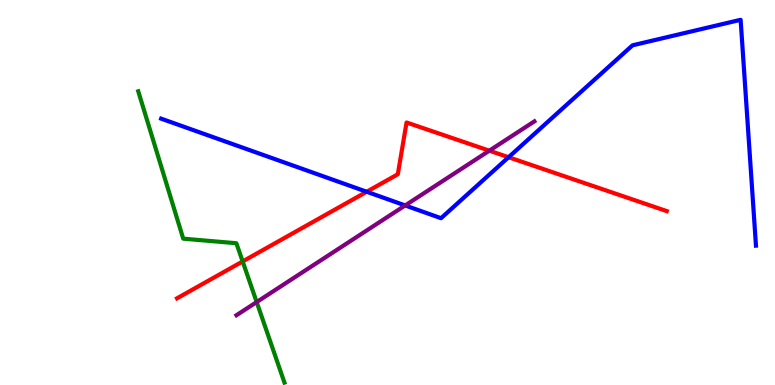[{'lines': ['blue', 'red'], 'intersections': [{'x': 4.73, 'y': 5.02}, {'x': 6.56, 'y': 5.92}]}, {'lines': ['green', 'red'], 'intersections': [{'x': 3.13, 'y': 3.21}]}, {'lines': ['purple', 'red'], 'intersections': [{'x': 6.31, 'y': 6.09}]}, {'lines': ['blue', 'green'], 'intersections': []}, {'lines': ['blue', 'purple'], 'intersections': [{'x': 5.23, 'y': 4.66}]}, {'lines': ['green', 'purple'], 'intersections': [{'x': 3.31, 'y': 2.15}]}]